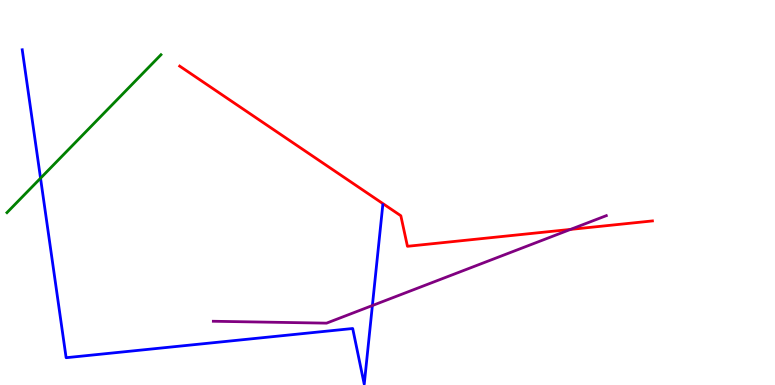[{'lines': ['blue', 'red'], 'intersections': []}, {'lines': ['green', 'red'], 'intersections': []}, {'lines': ['purple', 'red'], 'intersections': [{'x': 7.36, 'y': 4.04}]}, {'lines': ['blue', 'green'], 'intersections': [{'x': 0.523, 'y': 5.37}]}, {'lines': ['blue', 'purple'], 'intersections': [{'x': 4.8, 'y': 2.06}]}, {'lines': ['green', 'purple'], 'intersections': []}]